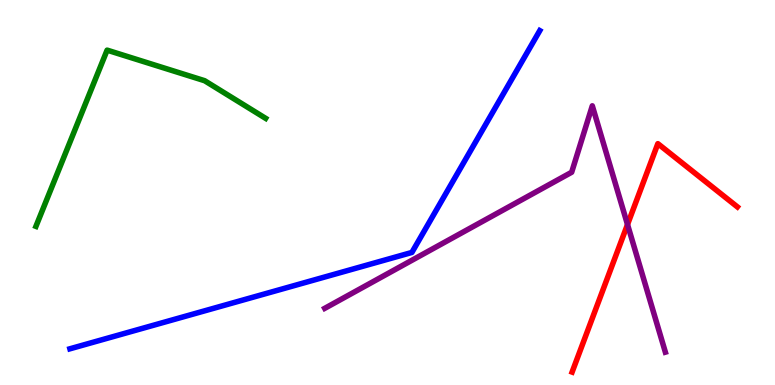[{'lines': ['blue', 'red'], 'intersections': []}, {'lines': ['green', 'red'], 'intersections': []}, {'lines': ['purple', 'red'], 'intersections': [{'x': 8.1, 'y': 4.17}]}, {'lines': ['blue', 'green'], 'intersections': []}, {'lines': ['blue', 'purple'], 'intersections': []}, {'lines': ['green', 'purple'], 'intersections': []}]